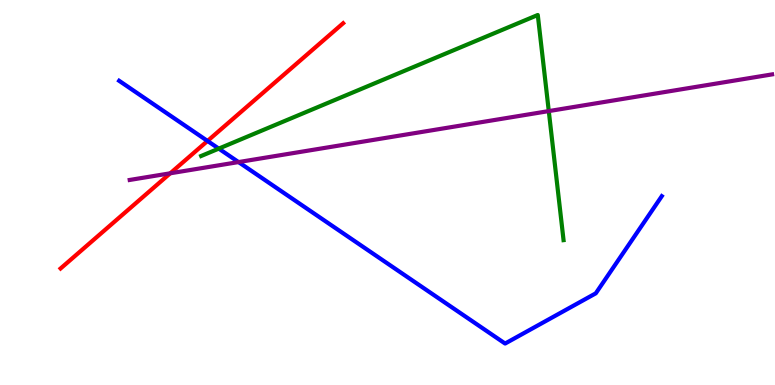[{'lines': ['blue', 'red'], 'intersections': [{'x': 2.68, 'y': 6.34}]}, {'lines': ['green', 'red'], 'intersections': []}, {'lines': ['purple', 'red'], 'intersections': [{'x': 2.2, 'y': 5.5}]}, {'lines': ['blue', 'green'], 'intersections': [{'x': 2.82, 'y': 6.14}]}, {'lines': ['blue', 'purple'], 'intersections': [{'x': 3.08, 'y': 5.79}]}, {'lines': ['green', 'purple'], 'intersections': [{'x': 7.08, 'y': 7.11}]}]